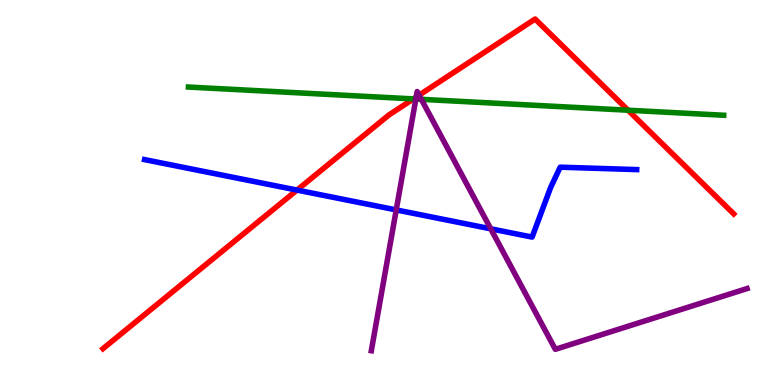[{'lines': ['blue', 'red'], 'intersections': [{'x': 3.83, 'y': 5.06}]}, {'lines': ['green', 'red'], 'intersections': [{'x': 5.33, 'y': 7.43}, {'x': 8.1, 'y': 7.14}]}, {'lines': ['purple', 'red'], 'intersections': [{'x': 5.37, 'y': 7.48}, {'x': 5.41, 'y': 7.53}]}, {'lines': ['blue', 'green'], 'intersections': []}, {'lines': ['blue', 'purple'], 'intersections': [{'x': 5.11, 'y': 4.55}, {'x': 6.33, 'y': 4.06}]}, {'lines': ['green', 'purple'], 'intersections': [{'x': 5.37, 'y': 7.43}, {'x': 5.44, 'y': 7.42}]}]